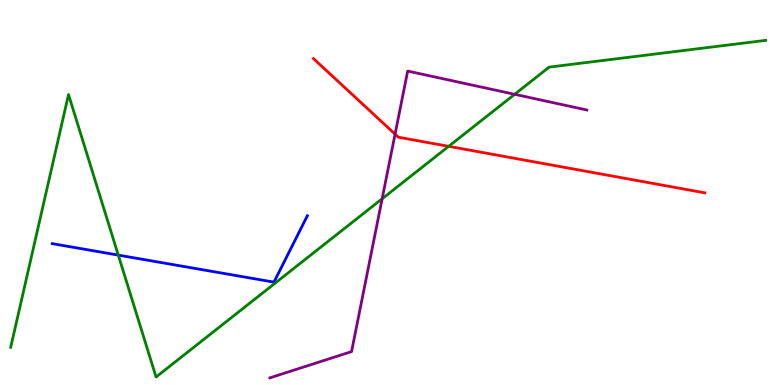[{'lines': ['blue', 'red'], 'intersections': []}, {'lines': ['green', 'red'], 'intersections': [{'x': 5.79, 'y': 6.2}]}, {'lines': ['purple', 'red'], 'intersections': [{'x': 5.1, 'y': 6.52}]}, {'lines': ['blue', 'green'], 'intersections': [{'x': 1.53, 'y': 3.37}]}, {'lines': ['blue', 'purple'], 'intersections': []}, {'lines': ['green', 'purple'], 'intersections': [{'x': 4.93, 'y': 4.84}, {'x': 6.64, 'y': 7.55}]}]